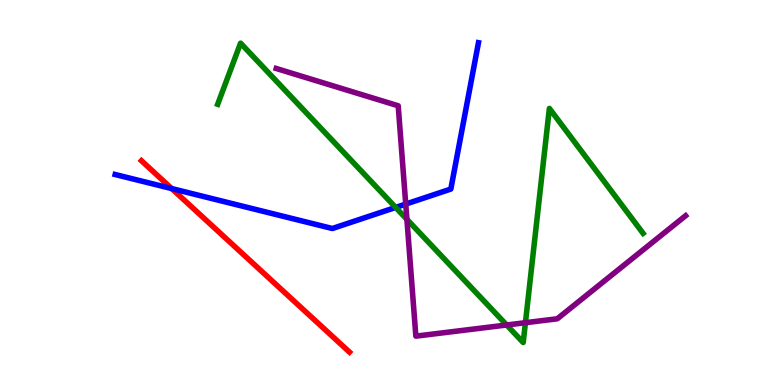[{'lines': ['blue', 'red'], 'intersections': [{'x': 2.22, 'y': 5.1}]}, {'lines': ['green', 'red'], 'intersections': []}, {'lines': ['purple', 'red'], 'intersections': []}, {'lines': ['blue', 'green'], 'intersections': [{'x': 5.11, 'y': 4.61}]}, {'lines': ['blue', 'purple'], 'intersections': [{'x': 5.24, 'y': 4.7}]}, {'lines': ['green', 'purple'], 'intersections': [{'x': 5.25, 'y': 4.3}, {'x': 6.54, 'y': 1.56}, {'x': 6.78, 'y': 1.62}]}]